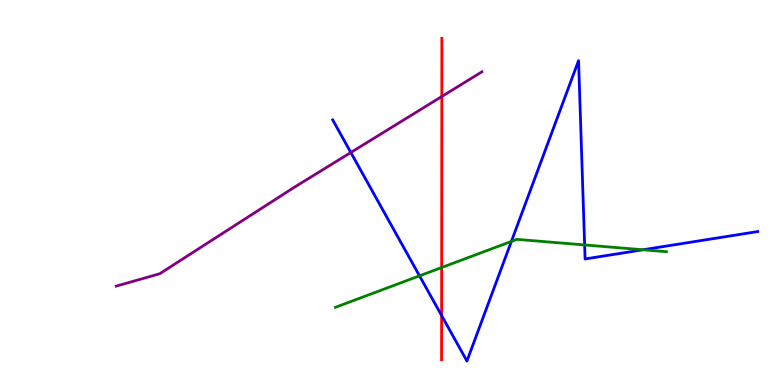[{'lines': ['blue', 'red'], 'intersections': [{'x': 5.7, 'y': 1.8}]}, {'lines': ['green', 'red'], 'intersections': [{'x': 5.7, 'y': 3.05}]}, {'lines': ['purple', 'red'], 'intersections': [{'x': 5.7, 'y': 7.49}]}, {'lines': ['blue', 'green'], 'intersections': [{'x': 5.41, 'y': 2.84}, {'x': 6.6, 'y': 3.73}, {'x': 7.54, 'y': 3.64}, {'x': 8.3, 'y': 3.51}]}, {'lines': ['blue', 'purple'], 'intersections': [{'x': 4.53, 'y': 6.04}]}, {'lines': ['green', 'purple'], 'intersections': []}]